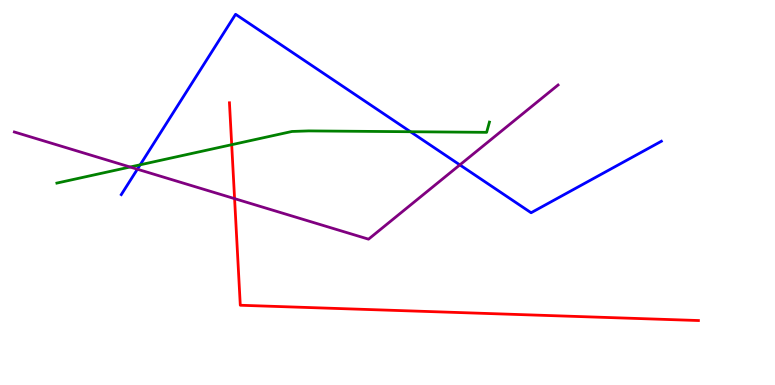[{'lines': ['blue', 'red'], 'intersections': []}, {'lines': ['green', 'red'], 'intersections': [{'x': 2.99, 'y': 6.24}]}, {'lines': ['purple', 'red'], 'intersections': [{'x': 3.03, 'y': 4.84}]}, {'lines': ['blue', 'green'], 'intersections': [{'x': 1.81, 'y': 5.72}, {'x': 5.3, 'y': 6.58}]}, {'lines': ['blue', 'purple'], 'intersections': [{'x': 1.77, 'y': 5.6}, {'x': 5.93, 'y': 5.72}]}, {'lines': ['green', 'purple'], 'intersections': [{'x': 1.68, 'y': 5.66}]}]